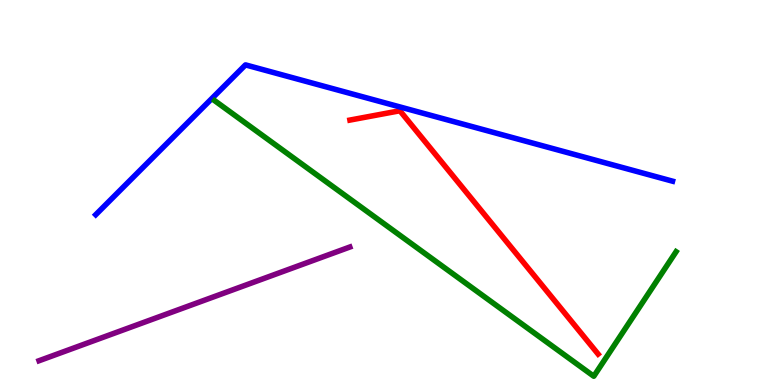[{'lines': ['blue', 'red'], 'intersections': []}, {'lines': ['green', 'red'], 'intersections': []}, {'lines': ['purple', 'red'], 'intersections': []}, {'lines': ['blue', 'green'], 'intersections': []}, {'lines': ['blue', 'purple'], 'intersections': []}, {'lines': ['green', 'purple'], 'intersections': []}]